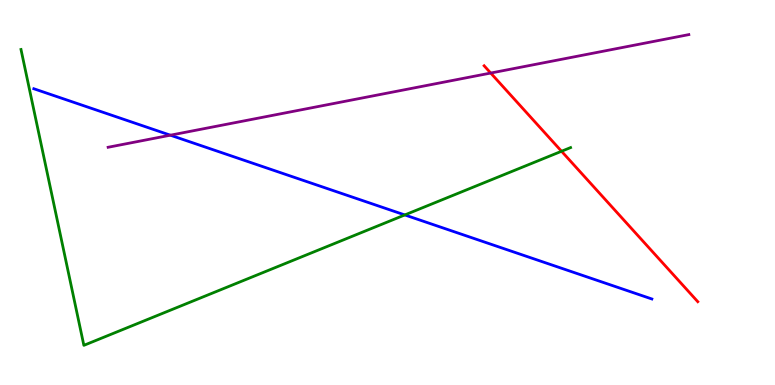[{'lines': ['blue', 'red'], 'intersections': []}, {'lines': ['green', 'red'], 'intersections': [{'x': 7.25, 'y': 6.07}]}, {'lines': ['purple', 'red'], 'intersections': [{'x': 6.33, 'y': 8.1}]}, {'lines': ['blue', 'green'], 'intersections': [{'x': 5.22, 'y': 4.42}]}, {'lines': ['blue', 'purple'], 'intersections': [{'x': 2.2, 'y': 6.49}]}, {'lines': ['green', 'purple'], 'intersections': []}]